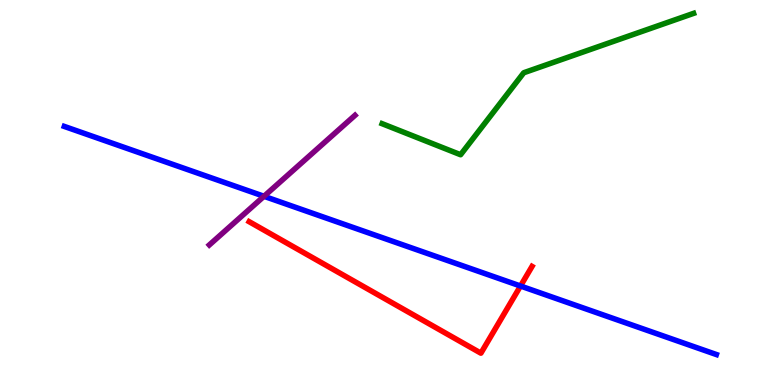[{'lines': ['blue', 'red'], 'intersections': [{'x': 6.72, 'y': 2.57}]}, {'lines': ['green', 'red'], 'intersections': []}, {'lines': ['purple', 'red'], 'intersections': []}, {'lines': ['blue', 'green'], 'intersections': []}, {'lines': ['blue', 'purple'], 'intersections': [{'x': 3.41, 'y': 4.9}]}, {'lines': ['green', 'purple'], 'intersections': []}]